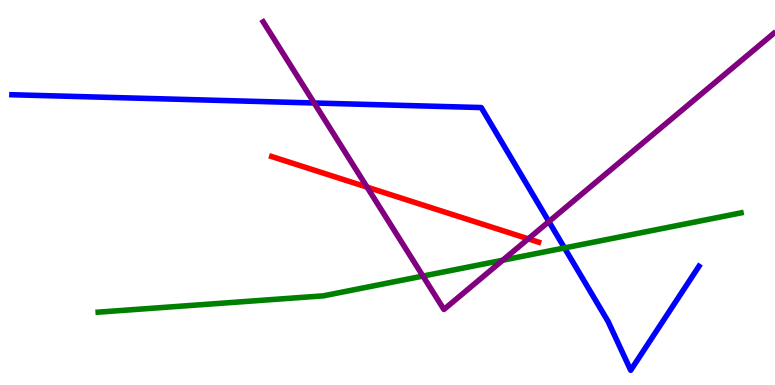[{'lines': ['blue', 'red'], 'intersections': []}, {'lines': ['green', 'red'], 'intersections': []}, {'lines': ['purple', 'red'], 'intersections': [{'x': 4.74, 'y': 5.14}, {'x': 6.82, 'y': 3.8}]}, {'lines': ['blue', 'green'], 'intersections': [{'x': 7.28, 'y': 3.56}]}, {'lines': ['blue', 'purple'], 'intersections': [{'x': 4.05, 'y': 7.32}, {'x': 7.08, 'y': 4.24}]}, {'lines': ['green', 'purple'], 'intersections': [{'x': 5.46, 'y': 2.83}, {'x': 6.49, 'y': 3.24}]}]